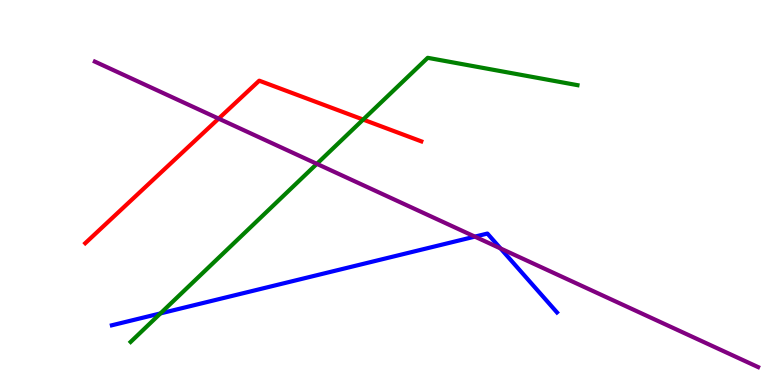[{'lines': ['blue', 'red'], 'intersections': []}, {'lines': ['green', 'red'], 'intersections': [{'x': 4.69, 'y': 6.89}]}, {'lines': ['purple', 'red'], 'intersections': [{'x': 2.82, 'y': 6.92}]}, {'lines': ['blue', 'green'], 'intersections': [{'x': 2.07, 'y': 1.86}]}, {'lines': ['blue', 'purple'], 'intersections': [{'x': 6.13, 'y': 3.85}, {'x': 6.46, 'y': 3.55}]}, {'lines': ['green', 'purple'], 'intersections': [{'x': 4.09, 'y': 5.74}]}]